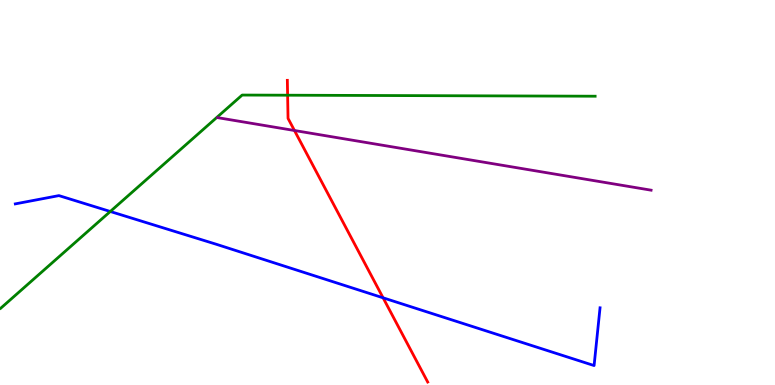[{'lines': ['blue', 'red'], 'intersections': [{'x': 4.94, 'y': 2.26}]}, {'lines': ['green', 'red'], 'intersections': [{'x': 3.71, 'y': 7.53}]}, {'lines': ['purple', 'red'], 'intersections': [{'x': 3.8, 'y': 6.61}]}, {'lines': ['blue', 'green'], 'intersections': [{'x': 1.42, 'y': 4.51}]}, {'lines': ['blue', 'purple'], 'intersections': []}, {'lines': ['green', 'purple'], 'intersections': []}]